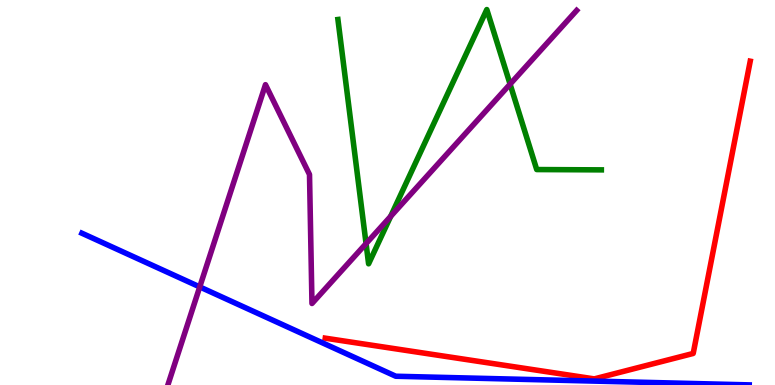[{'lines': ['blue', 'red'], 'intersections': []}, {'lines': ['green', 'red'], 'intersections': []}, {'lines': ['purple', 'red'], 'intersections': []}, {'lines': ['blue', 'green'], 'intersections': []}, {'lines': ['blue', 'purple'], 'intersections': [{'x': 2.58, 'y': 2.55}]}, {'lines': ['green', 'purple'], 'intersections': [{'x': 4.72, 'y': 3.67}, {'x': 5.04, 'y': 4.38}, {'x': 6.58, 'y': 7.81}]}]